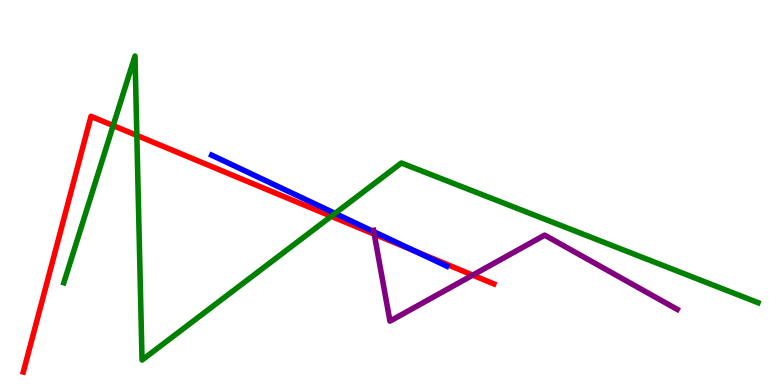[{'lines': ['blue', 'red'], 'intersections': [{'x': 5.35, 'y': 3.48}]}, {'lines': ['green', 'red'], 'intersections': [{'x': 1.46, 'y': 6.74}, {'x': 1.77, 'y': 6.48}, {'x': 4.27, 'y': 4.38}]}, {'lines': ['purple', 'red'], 'intersections': [{'x': 4.83, 'y': 3.92}, {'x': 6.1, 'y': 2.85}]}, {'lines': ['blue', 'green'], 'intersections': [{'x': 4.32, 'y': 4.46}]}, {'lines': ['blue', 'purple'], 'intersections': [{'x': 4.82, 'y': 3.98}]}, {'lines': ['green', 'purple'], 'intersections': []}]